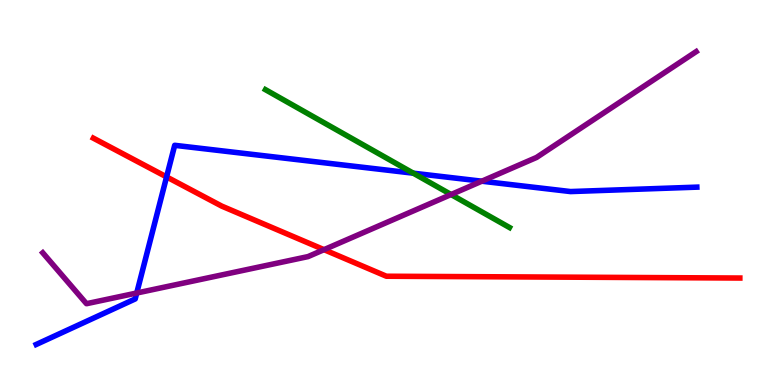[{'lines': ['blue', 'red'], 'intersections': [{'x': 2.15, 'y': 5.4}]}, {'lines': ['green', 'red'], 'intersections': []}, {'lines': ['purple', 'red'], 'intersections': [{'x': 4.18, 'y': 3.52}]}, {'lines': ['blue', 'green'], 'intersections': [{'x': 5.33, 'y': 5.5}]}, {'lines': ['blue', 'purple'], 'intersections': [{'x': 1.76, 'y': 2.39}, {'x': 6.22, 'y': 5.29}]}, {'lines': ['green', 'purple'], 'intersections': [{'x': 5.82, 'y': 4.95}]}]